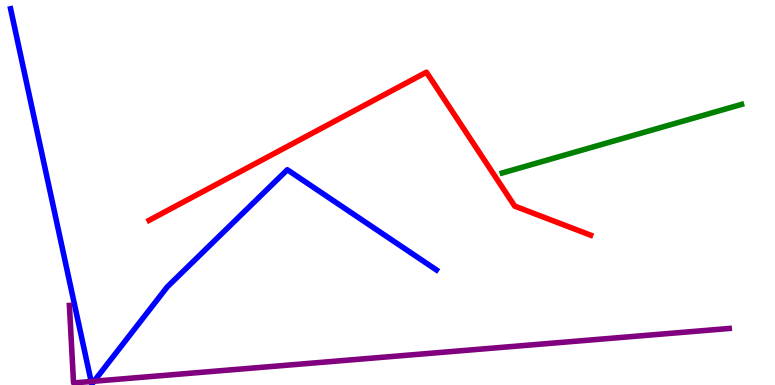[{'lines': ['blue', 'red'], 'intersections': []}, {'lines': ['green', 'red'], 'intersections': []}, {'lines': ['purple', 'red'], 'intersections': []}, {'lines': ['blue', 'green'], 'intersections': []}, {'lines': ['blue', 'purple'], 'intersections': [{'x': 1.18, 'y': 0.0915}, {'x': 1.21, 'y': 0.0977}]}, {'lines': ['green', 'purple'], 'intersections': []}]